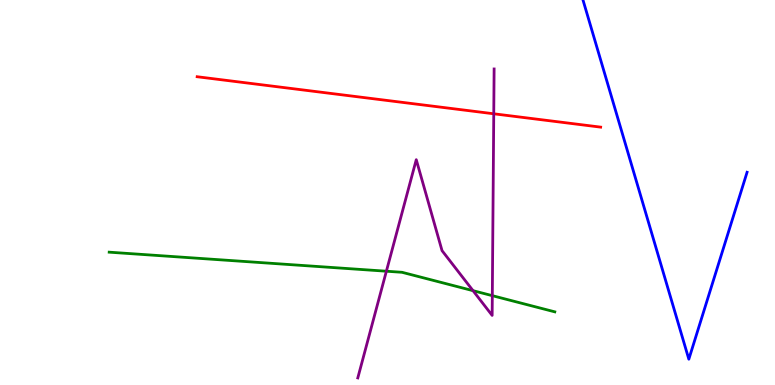[{'lines': ['blue', 'red'], 'intersections': []}, {'lines': ['green', 'red'], 'intersections': []}, {'lines': ['purple', 'red'], 'intersections': [{'x': 6.37, 'y': 7.04}]}, {'lines': ['blue', 'green'], 'intersections': []}, {'lines': ['blue', 'purple'], 'intersections': []}, {'lines': ['green', 'purple'], 'intersections': [{'x': 4.99, 'y': 2.96}, {'x': 6.1, 'y': 2.45}, {'x': 6.35, 'y': 2.32}]}]